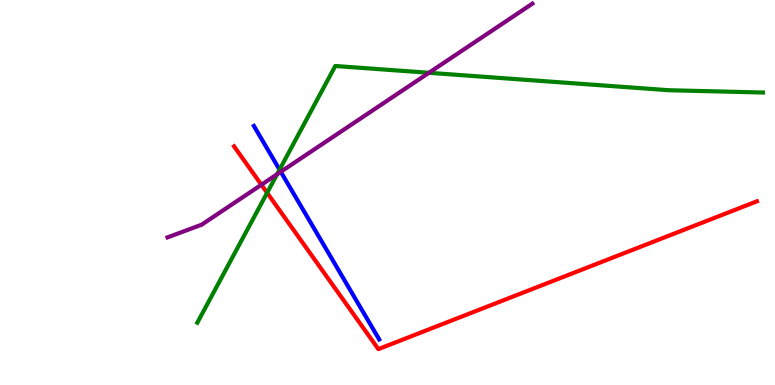[{'lines': ['blue', 'red'], 'intersections': []}, {'lines': ['green', 'red'], 'intersections': [{'x': 3.45, 'y': 4.99}]}, {'lines': ['purple', 'red'], 'intersections': [{'x': 3.37, 'y': 5.2}]}, {'lines': ['blue', 'green'], 'intersections': [{'x': 3.61, 'y': 5.59}]}, {'lines': ['blue', 'purple'], 'intersections': [{'x': 3.62, 'y': 5.54}]}, {'lines': ['green', 'purple'], 'intersections': [{'x': 3.58, 'y': 5.47}, {'x': 5.53, 'y': 8.11}]}]